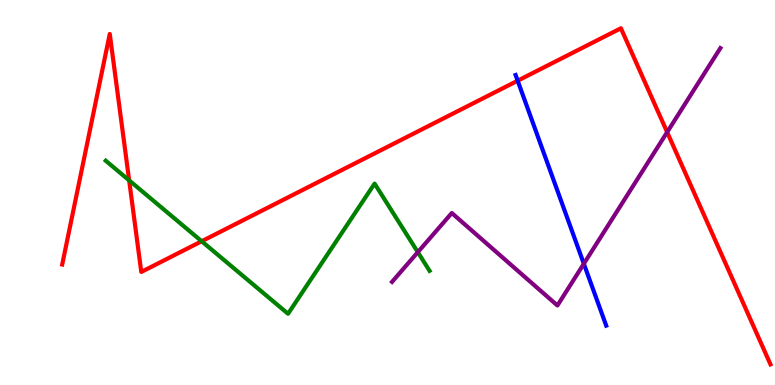[{'lines': ['blue', 'red'], 'intersections': [{'x': 6.68, 'y': 7.9}]}, {'lines': ['green', 'red'], 'intersections': [{'x': 1.67, 'y': 5.31}, {'x': 2.6, 'y': 3.73}]}, {'lines': ['purple', 'red'], 'intersections': [{'x': 8.61, 'y': 6.57}]}, {'lines': ['blue', 'green'], 'intersections': []}, {'lines': ['blue', 'purple'], 'intersections': [{'x': 7.53, 'y': 3.15}]}, {'lines': ['green', 'purple'], 'intersections': [{'x': 5.39, 'y': 3.45}]}]